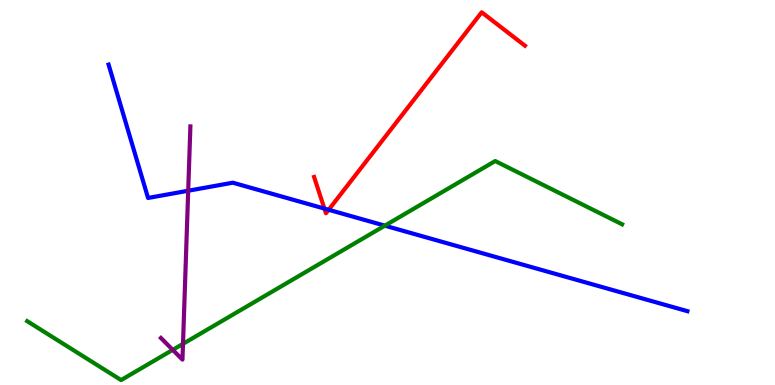[{'lines': ['blue', 'red'], 'intersections': [{'x': 4.19, 'y': 4.58}, {'x': 4.24, 'y': 4.55}]}, {'lines': ['green', 'red'], 'intersections': []}, {'lines': ['purple', 'red'], 'intersections': []}, {'lines': ['blue', 'green'], 'intersections': [{'x': 4.97, 'y': 4.14}]}, {'lines': ['blue', 'purple'], 'intersections': [{'x': 2.43, 'y': 5.05}]}, {'lines': ['green', 'purple'], 'intersections': [{'x': 2.23, 'y': 0.913}, {'x': 2.36, 'y': 1.07}]}]